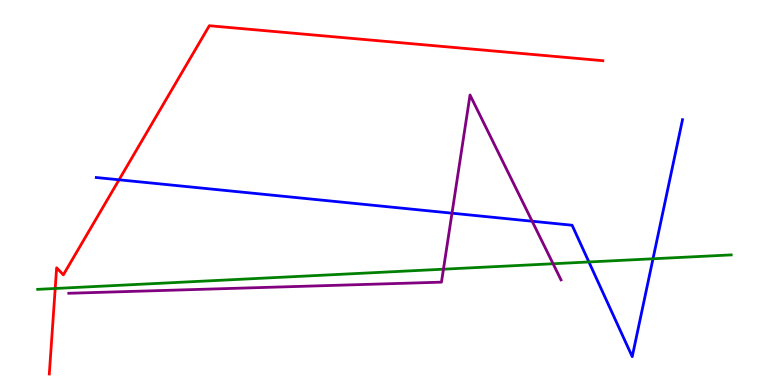[{'lines': ['blue', 'red'], 'intersections': [{'x': 1.54, 'y': 5.33}]}, {'lines': ['green', 'red'], 'intersections': [{'x': 0.712, 'y': 2.51}]}, {'lines': ['purple', 'red'], 'intersections': []}, {'lines': ['blue', 'green'], 'intersections': [{'x': 7.6, 'y': 3.2}, {'x': 8.43, 'y': 3.28}]}, {'lines': ['blue', 'purple'], 'intersections': [{'x': 5.83, 'y': 4.46}, {'x': 6.87, 'y': 4.25}]}, {'lines': ['green', 'purple'], 'intersections': [{'x': 5.72, 'y': 3.01}, {'x': 7.14, 'y': 3.15}]}]